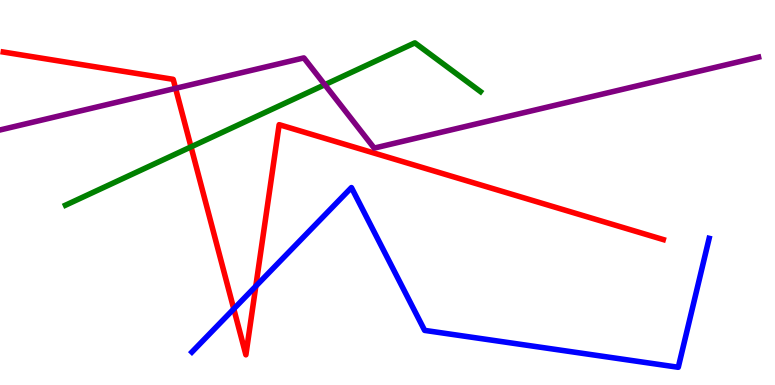[{'lines': ['blue', 'red'], 'intersections': [{'x': 3.02, 'y': 1.98}, {'x': 3.3, 'y': 2.57}]}, {'lines': ['green', 'red'], 'intersections': [{'x': 2.46, 'y': 6.19}]}, {'lines': ['purple', 'red'], 'intersections': [{'x': 2.27, 'y': 7.71}]}, {'lines': ['blue', 'green'], 'intersections': []}, {'lines': ['blue', 'purple'], 'intersections': []}, {'lines': ['green', 'purple'], 'intersections': [{'x': 4.19, 'y': 7.8}]}]